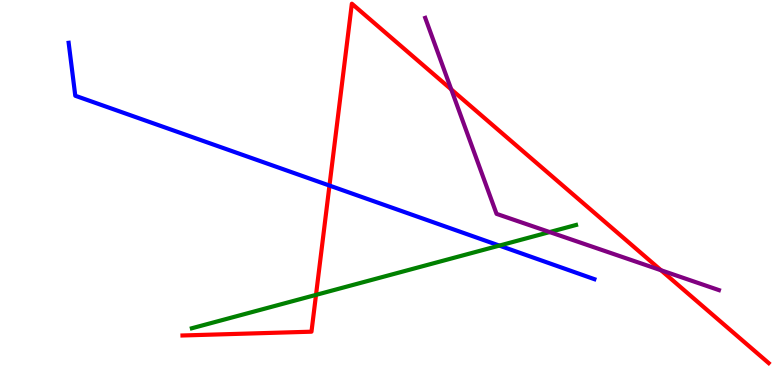[{'lines': ['blue', 'red'], 'intersections': [{'x': 4.25, 'y': 5.18}]}, {'lines': ['green', 'red'], 'intersections': [{'x': 4.08, 'y': 2.34}]}, {'lines': ['purple', 'red'], 'intersections': [{'x': 5.82, 'y': 7.68}, {'x': 8.53, 'y': 2.98}]}, {'lines': ['blue', 'green'], 'intersections': [{'x': 6.44, 'y': 3.62}]}, {'lines': ['blue', 'purple'], 'intersections': []}, {'lines': ['green', 'purple'], 'intersections': [{'x': 7.09, 'y': 3.97}]}]